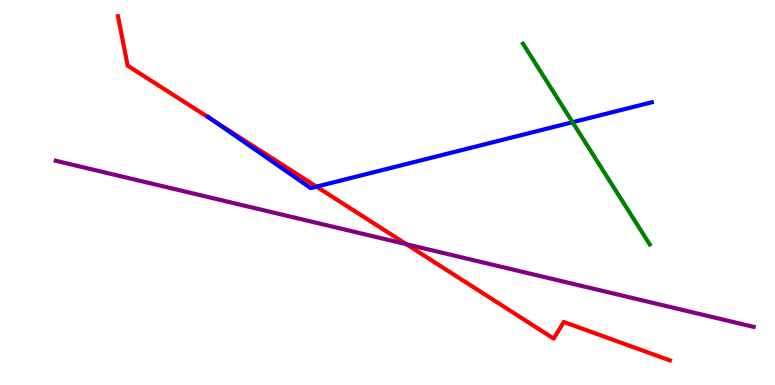[{'lines': ['blue', 'red'], 'intersections': [{'x': 2.75, 'y': 6.87}, {'x': 4.08, 'y': 5.15}]}, {'lines': ['green', 'red'], 'intersections': []}, {'lines': ['purple', 'red'], 'intersections': [{'x': 5.24, 'y': 3.66}]}, {'lines': ['blue', 'green'], 'intersections': [{'x': 7.39, 'y': 6.83}]}, {'lines': ['blue', 'purple'], 'intersections': []}, {'lines': ['green', 'purple'], 'intersections': []}]